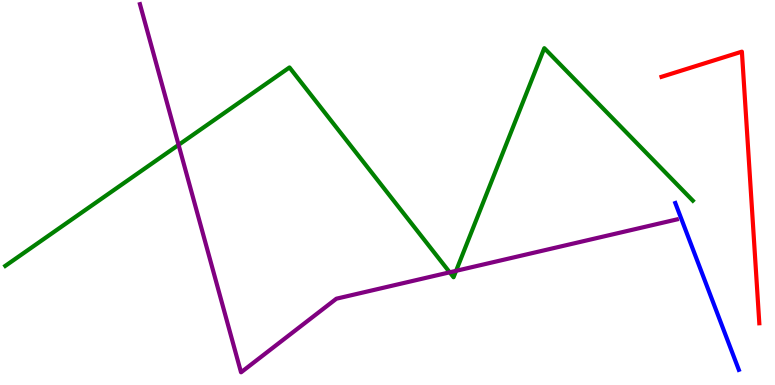[{'lines': ['blue', 'red'], 'intersections': []}, {'lines': ['green', 'red'], 'intersections': []}, {'lines': ['purple', 'red'], 'intersections': []}, {'lines': ['blue', 'green'], 'intersections': []}, {'lines': ['blue', 'purple'], 'intersections': []}, {'lines': ['green', 'purple'], 'intersections': [{'x': 2.3, 'y': 6.24}, {'x': 5.8, 'y': 2.93}, {'x': 5.89, 'y': 2.97}]}]